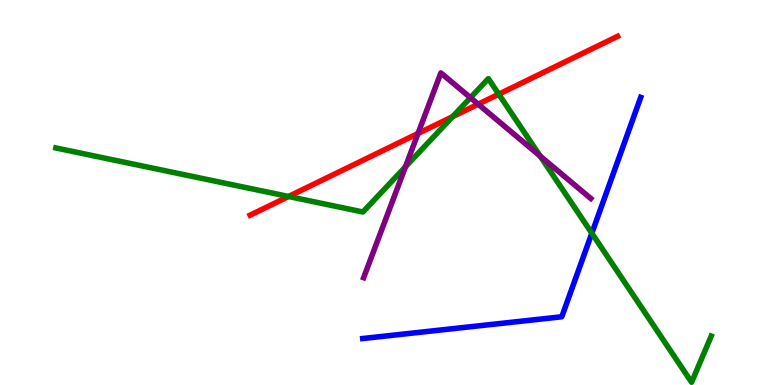[{'lines': ['blue', 'red'], 'intersections': []}, {'lines': ['green', 'red'], 'intersections': [{'x': 3.72, 'y': 4.9}, {'x': 5.84, 'y': 6.97}, {'x': 6.44, 'y': 7.55}]}, {'lines': ['purple', 'red'], 'intersections': [{'x': 5.39, 'y': 6.53}, {'x': 6.17, 'y': 7.29}]}, {'lines': ['blue', 'green'], 'intersections': [{'x': 7.64, 'y': 3.94}]}, {'lines': ['blue', 'purple'], 'intersections': []}, {'lines': ['green', 'purple'], 'intersections': [{'x': 5.23, 'y': 5.67}, {'x': 6.07, 'y': 7.46}, {'x': 6.97, 'y': 5.94}]}]